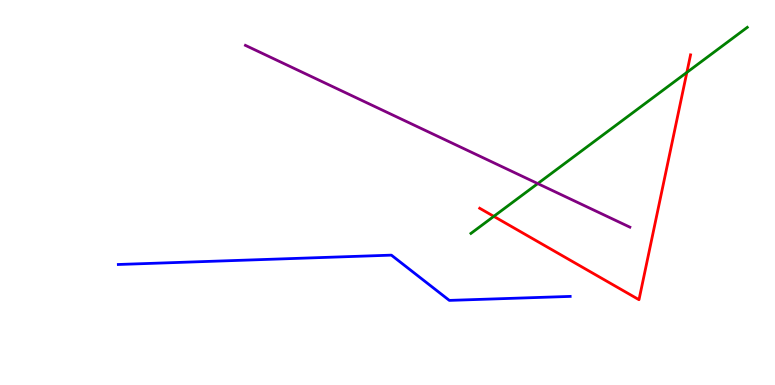[{'lines': ['blue', 'red'], 'intersections': []}, {'lines': ['green', 'red'], 'intersections': [{'x': 6.37, 'y': 4.38}, {'x': 8.86, 'y': 8.12}]}, {'lines': ['purple', 'red'], 'intersections': []}, {'lines': ['blue', 'green'], 'intersections': []}, {'lines': ['blue', 'purple'], 'intersections': []}, {'lines': ['green', 'purple'], 'intersections': [{'x': 6.94, 'y': 5.23}]}]